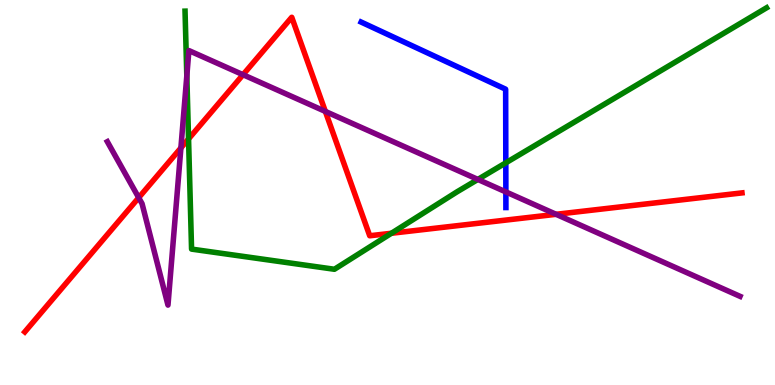[{'lines': ['blue', 'red'], 'intersections': []}, {'lines': ['green', 'red'], 'intersections': [{'x': 2.43, 'y': 6.39}, {'x': 5.05, 'y': 3.94}]}, {'lines': ['purple', 'red'], 'intersections': [{'x': 1.79, 'y': 4.87}, {'x': 2.33, 'y': 6.16}, {'x': 3.14, 'y': 8.06}, {'x': 4.2, 'y': 7.11}, {'x': 7.18, 'y': 4.43}]}, {'lines': ['blue', 'green'], 'intersections': [{'x': 6.53, 'y': 5.77}]}, {'lines': ['blue', 'purple'], 'intersections': [{'x': 6.53, 'y': 5.02}]}, {'lines': ['green', 'purple'], 'intersections': [{'x': 2.41, 'y': 8.03}, {'x': 6.17, 'y': 5.34}]}]